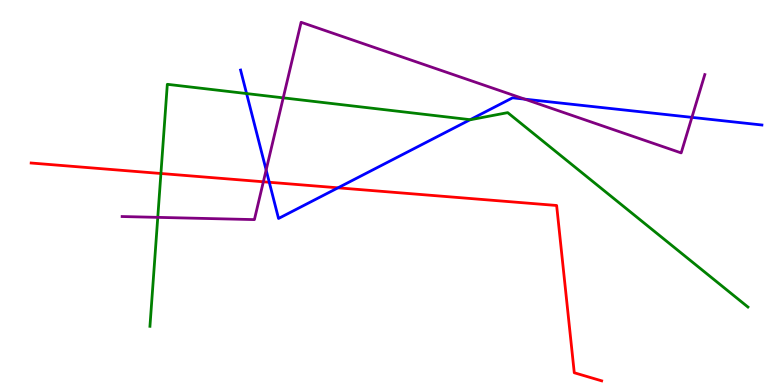[{'lines': ['blue', 'red'], 'intersections': [{'x': 3.47, 'y': 5.27}, {'x': 4.36, 'y': 5.12}]}, {'lines': ['green', 'red'], 'intersections': [{'x': 2.08, 'y': 5.49}]}, {'lines': ['purple', 'red'], 'intersections': [{'x': 3.4, 'y': 5.28}]}, {'lines': ['blue', 'green'], 'intersections': [{'x': 3.18, 'y': 7.57}, {'x': 6.07, 'y': 6.89}]}, {'lines': ['blue', 'purple'], 'intersections': [{'x': 3.43, 'y': 5.58}, {'x': 6.77, 'y': 7.42}, {'x': 8.93, 'y': 6.95}]}, {'lines': ['green', 'purple'], 'intersections': [{'x': 2.04, 'y': 4.35}, {'x': 3.65, 'y': 7.46}]}]